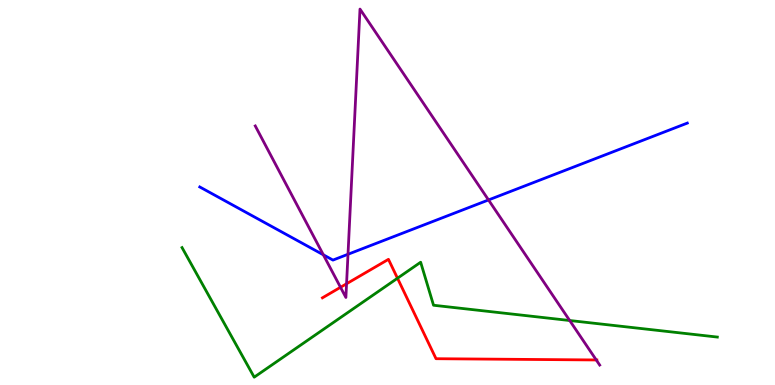[{'lines': ['blue', 'red'], 'intersections': []}, {'lines': ['green', 'red'], 'intersections': [{'x': 5.13, 'y': 2.77}]}, {'lines': ['purple', 'red'], 'intersections': [{'x': 4.39, 'y': 2.54}, {'x': 4.47, 'y': 2.63}, {'x': 7.69, 'y': 0.65}]}, {'lines': ['blue', 'green'], 'intersections': []}, {'lines': ['blue', 'purple'], 'intersections': [{'x': 4.17, 'y': 3.38}, {'x': 4.49, 'y': 3.4}, {'x': 6.3, 'y': 4.81}]}, {'lines': ['green', 'purple'], 'intersections': [{'x': 7.35, 'y': 1.67}]}]